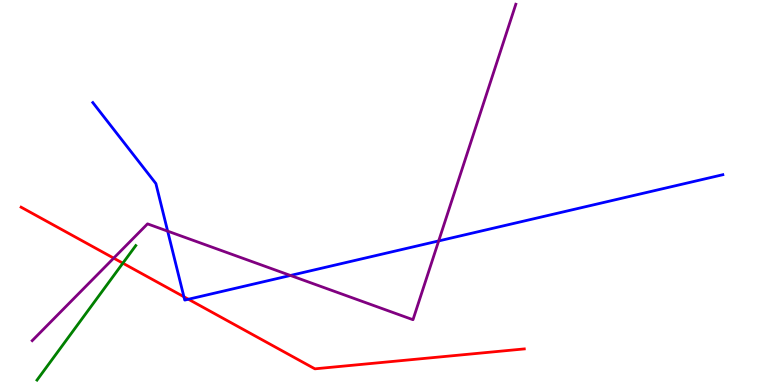[{'lines': ['blue', 'red'], 'intersections': [{'x': 2.37, 'y': 2.29}, {'x': 2.43, 'y': 2.23}]}, {'lines': ['green', 'red'], 'intersections': [{'x': 1.59, 'y': 3.16}]}, {'lines': ['purple', 'red'], 'intersections': [{'x': 1.47, 'y': 3.3}]}, {'lines': ['blue', 'green'], 'intersections': []}, {'lines': ['blue', 'purple'], 'intersections': [{'x': 2.16, 'y': 4.0}, {'x': 3.75, 'y': 2.85}, {'x': 5.66, 'y': 3.74}]}, {'lines': ['green', 'purple'], 'intersections': []}]